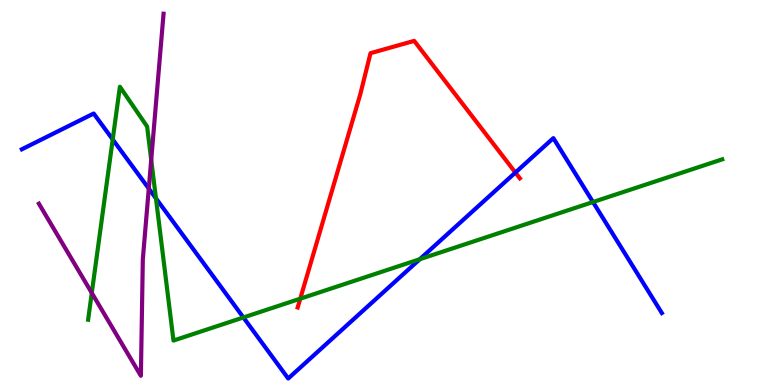[{'lines': ['blue', 'red'], 'intersections': [{'x': 6.65, 'y': 5.52}]}, {'lines': ['green', 'red'], 'intersections': [{'x': 3.87, 'y': 2.24}]}, {'lines': ['purple', 'red'], 'intersections': []}, {'lines': ['blue', 'green'], 'intersections': [{'x': 1.45, 'y': 6.38}, {'x': 2.01, 'y': 4.85}, {'x': 3.14, 'y': 1.75}, {'x': 5.42, 'y': 3.27}, {'x': 7.65, 'y': 4.75}]}, {'lines': ['blue', 'purple'], 'intersections': [{'x': 1.92, 'y': 5.1}]}, {'lines': ['green', 'purple'], 'intersections': [{'x': 1.18, 'y': 2.39}, {'x': 1.95, 'y': 5.85}]}]